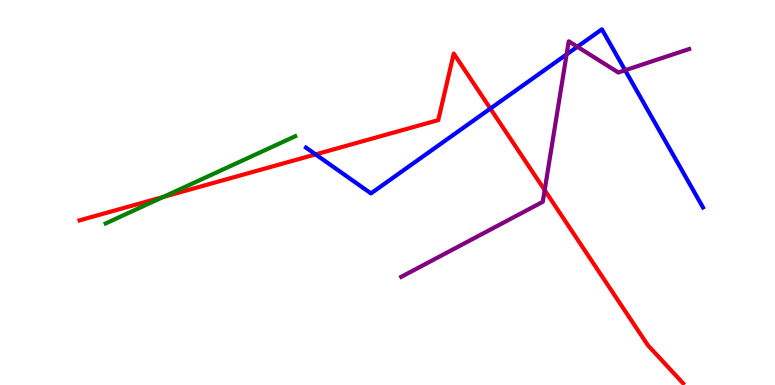[{'lines': ['blue', 'red'], 'intersections': [{'x': 4.07, 'y': 5.99}, {'x': 6.33, 'y': 7.18}]}, {'lines': ['green', 'red'], 'intersections': [{'x': 2.11, 'y': 4.88}]}, {'lines': ['purple', 'red'], 'intersections': [{'x': 7.03, 'y': 5.06}]}, {'lines': ['blue', 'green'], 'intersections': []}, {'lines': ['blue', 'purple'], 'intersections': [{'x': 7.31, 'y': 8.59}, {'x': 7.45, 'y': 8.79}, {'x': 8.07, 'y': 8.18}]}, {'lines': ['green', 'purple'], 'intersections': []}]